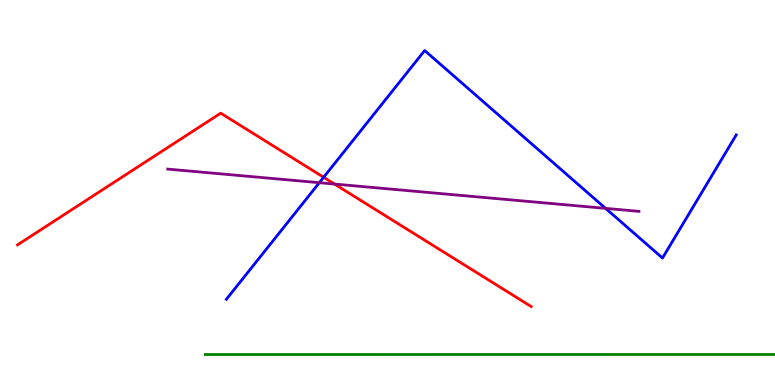[{'lines': ['blue', 'red'], 'intersections': [{'x': 4.18, 'y': 5.4}]}, {'lines': ['green', 'red'], 'intersections': []}, {'lines': ['purple', 'red'], 'intersections': [{'x': 4.32, 'y': 5.22}]}, {'lines': ['blue', 'green'], 'intersections': []}, {'lines': ['blue', 'purple'], 'intersections': [{'x': 4.12, 'y': 5.25}, {'x': 7.81, 'y': 4.59}]}, {'lines': ['green', 'purple'], 'intersections': []}]